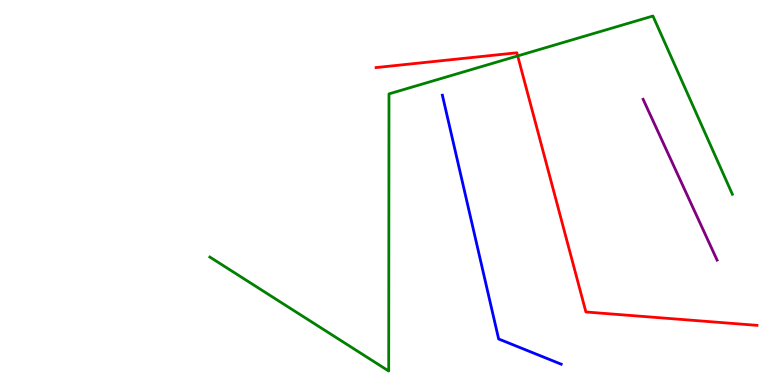[{'lines': ['blue', 'red'], 'intersections': []}, {'lines': ['green', 'red'], 'intersections': [{'x': 6.68, 'y': 8.55}]}, {'lines': ['purple', 'red'], 'intersections': []}, {'lines': ['blue', 'green'], 'intersections': []}, {'lines': ['blue', 'purple'], 'intersections': []}, {'lines': ['green', 'purple'], 'intersections': []}]